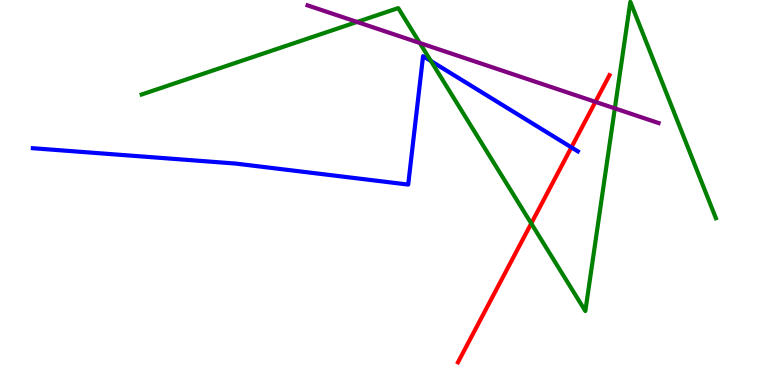[{'lines': ['blue', 'red'], 'intersections': [{'x': 7.37, 'y': 6.17}]}, {'lines': ['green', 'red'], 'intersections': [{'x': 6.85, 'y': 4.2}]}, {'lines': ['purple', 'red'], 'intersections': [{'x': 7.68, 'y': 7.35}]}, {'lines': ['blue', 'green'], 'intersections': [{'x': 5.56, 'y': 8.42}]}, {'lines': ['blue', 'purple'], 'intersections': []}, {'lines': ['green', 'purple'], 'intersections': [{'x': 4.61, 'y': 9.43}, {'x': 5.42, 'y': 8.88}, {'x': 7.93, 'y': 7.19}]}]